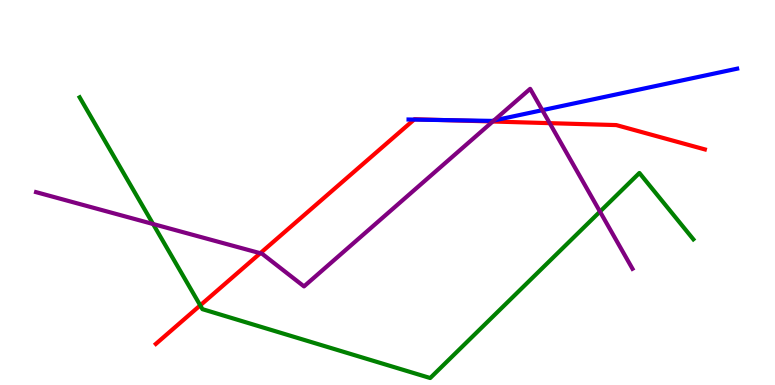[{'lines': ['blue', 'red'], 'intersections': [{'x': 5.34, 'y': 6.89}, {'x': 5.72, 'y': 6.88}]}, {'lines': ['green', 'red'], 'intersections': [{'x': 2.58, 'y': 2.07}]}, {'lines': ['purple', 'red'], 'intersections': [{'x': 3.36, 'y': 3.42}, {'x': 6.36, 'y': 6.84}, {'x': 7.09, 'y': 6.8}]}, {'lines': ['blue', 'green'], 'intersections': []}, {'lines': ['blue', 'purple'], 'intersections': [{'x': 6.37, 'y': 6.87}, {'x': 7.0, 'y': 7.14}]}, {'lines': ['green', 'purple'], 'intersections': [{'x': 1.98, 'y': 4.18}, {'x': 7.74, 'y': 4.5}]}]